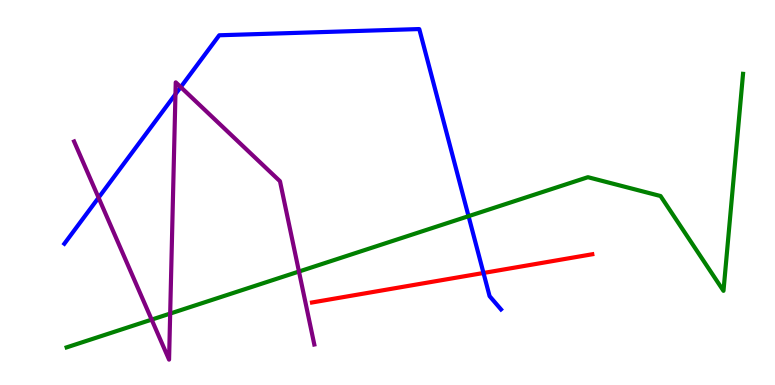[{'lines': ['blue', 'red'], 'intersections': [{'x': 6.24, 'y': 2.91}]}, {'lines': ['green', 'red'], 'intersections': []}, {'lines': ['purple', 'red'], 'intersections': []}, {'lines': ['blue', 'green'], 'intersections': [{'x': 6.05, 'y': 4.39}]}, {'lines': ['blue', 'purple'], 'intersections': [{'x': 1.27, 'y': 4.87}, {'x': 2.26, 'y': 7.55}, {'x': 2.33, 'y': 7.74}]}, {'lines': ['green', 'purple'], 'intersections': [{'x': 1.96, 'y': 1.7}, {'x': 2.2, 'y': 1.86}, {'x': 3.86, 'y': 2.95}]}]